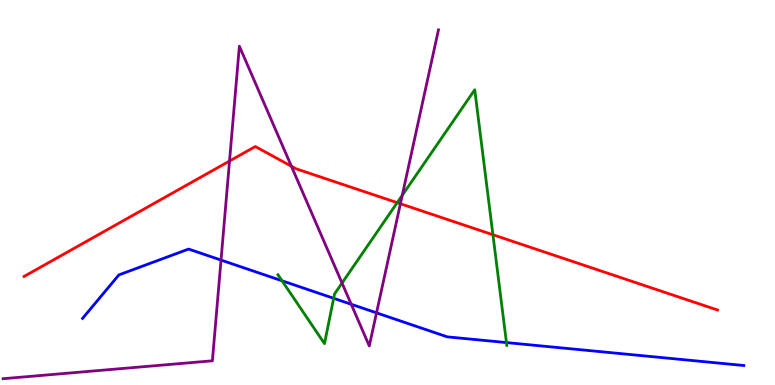[{'lines': ['blue', 'red'], 'intersections': []}, {'lines': ['green', 'red'], 'intersections': [{'x': 5.13, 'y': 4.74}, {'x': 6.36, 'y': 3.9}]}, {'lines': ['purple', 'red'], 'intersections': [{'x': 2.96, 'y': 5.82}, {'x': 3.76, 'y': 5.68}, {'x': 5.17, 'y': 4.71}]}, {'lines': ['blue', 'green'], 'intersections': [{'x': 3.64, 'y': 2.71}, {'x': 4.31, 'y': 2.25}, {'x': 6.53, 'y': 1.1}]}, {'lines': ['blue', 'purple'], 'intersections': [{'x': 2.85, 'y': 3.24}, {'x': 4.53, 'y': 2.1}, {'x': 4.86, 'y': 1.87}]}, {'lines': ['green', 'purple'], 'intersections': [{'x': 4.41, 'y': 2.65}, {'x': 5.19, 'y': 4.93}]}]